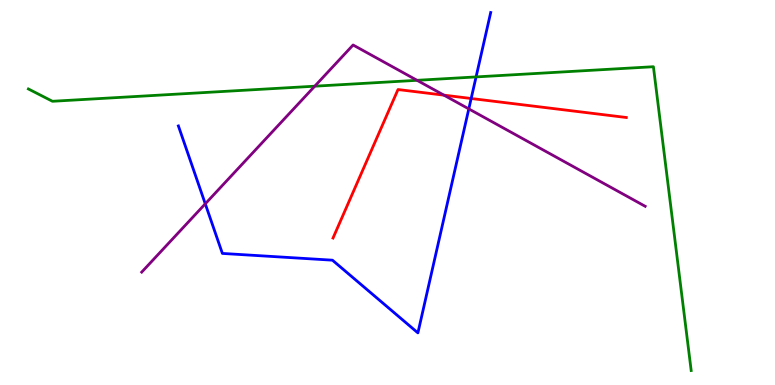[{'lines': ['blue', 'red'], 'intersections': [{'x': 6.08, 'y': 7.44}]}, {'lines': ['green', 'red'], 'intersections': []}, {'lines': ['purple', 'red'], 'intersections': [{'x': 5.73, 'y': 7.53}]}, {'lines': ['blue', 'green'], 'intersections': [{'x': 6.14, 'y': 8.0}]}, {'lines': ['blue', 'purple'], 'intersections': [{'x': 2.65, 'y': 4.71}, {'x': 6.05, 'y': 7.17}]}, {'lines': ['green', 'purple'], 'intersections': [{'x': 4.06, 'y': 7.76}, {'x': 5.38, 'y': 7.91}]}]